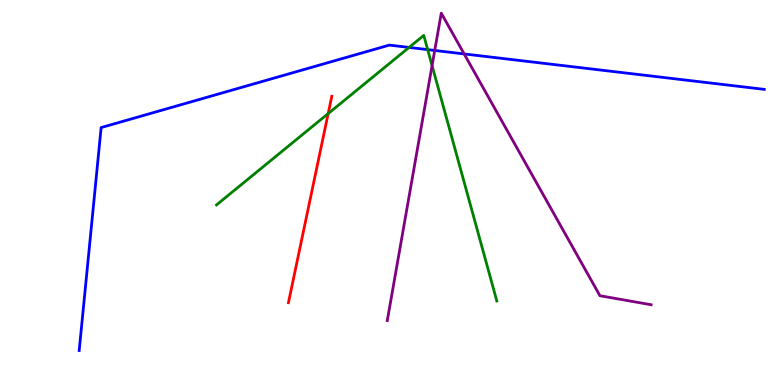[{'lines': ['blue', 'red'], 'intersections': []}, {'lines': ['green', 'red'], 'intersections': [{'x': 4.23, 'y': 7.05}]}, {'lines': ['purple', 'red'], 'intersections': []}, {'lines': ['blue', 'green'], 'intersections': [{'x': 5.28, 'y': 8.77}, {'x': 5.52, 'y': 8.71}]}, {'lines': ['blue', 'purple'], 'intersections': [{'x': 5.61, 'y': 8.69}, {'x': 5.99, 'y': 8.6}]}, {'lines': ['green', 'purple'], 'intersections': [{'x': 5.58, 'y': 8.3}]}]